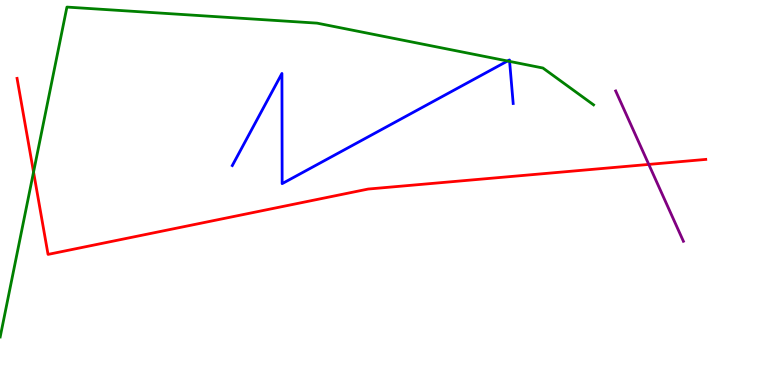[{'lines': ['blue', 'red'], 'intersections': []}, {'lines': ['green', 'red'], 'intersections': [{'x': 0.433, 'y': 5.53}]}, {'lines': ['purple', 'red'], 'intersections': [{'x': 8.37, 'y': 5.73}]}, {'lines': ['blue', 'green'], 'intersections': [{'x': 6.55, 'y': 8.42}, {'x': 6.58, 'y': 8.41}]}, {'lines': ['blue', 'purple'], 'intersections': []}, {'lines': ['green', 'purple'], 'intersections': []}]